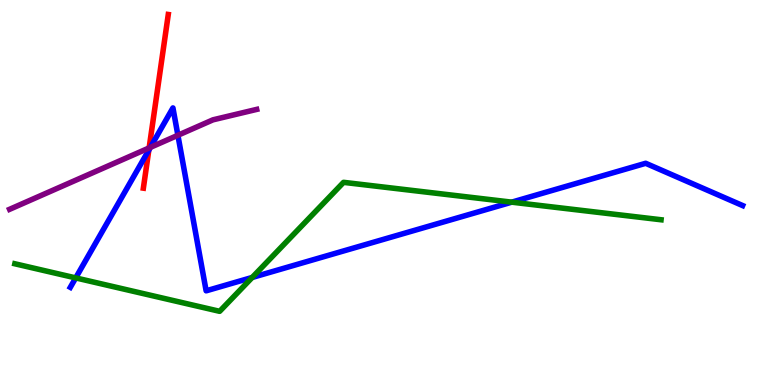[{'lines': ['blue', 'red'], 'intersections': [{'x': 1.92, 'y': 6.1}]}, {'lines': ['green', 'red'], 'intersections': []}, {'lines': ['purple', 'red'], 'intersections': [{'x': 1.92, 'y': 6.16}]}, {'lines': ['blue', 'green'], 'intersections': [{'x': 0.977, 'y': 2.78}, {'x': 3.25, 'y': 2.79}, {'x': 6.6, 'y': 4.75}]}, {'lines': ['blue', 'purple'], 'intersections': [{'x': 1.94, 'y': 6.17}, {'x': 2.3, 'y': 6.49}]}, {'lines': ['green', 'purple'], 'intersections': []}]